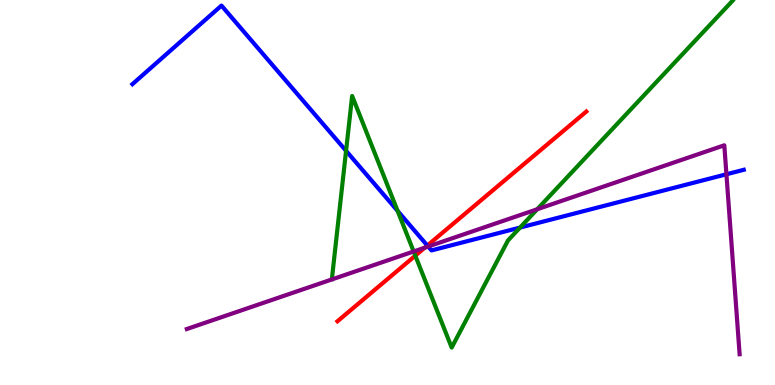[{'lines': ['blue', 'red'], 'intersections': [{'x': 5.51, 'y': 3.62}]}, {'lines': ['green', 'red'], 'intersections': [{'x': 5.36, 'y': 3.36}]}, {'lines': ['purple', 'red'], 'intersections': [{'x': 5.48, 'y': 3.57}]}, {'lines': ['blue', 'green'], 'intersections': [{'x': 4.47, 'y': 6.08}, {'x': 5.13, 'y': 4.52}, {'x': 6.71, 'y': 4.09}]}, {'lines': ['blue', 'purple'], 'intersections': [{'x': 5.52, 'y': 3.6}, {'x': 9.37, 'y': 5.47}]}, {'lines': ['green', 'purple'], 'intersections': [{'x': 5.34, 'y': 3.47}, {'x': 6.93, 'y': 4.57}]}]